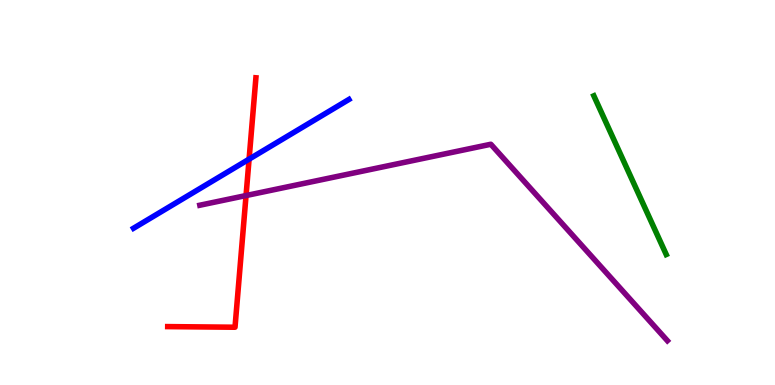[{'lines': ['blue', 'red'], 'intersections': [{'x': 3.21, 'y': 5.87}]}, {'lines': ['green', 'red'], 'intersections': []}, {'lines': ['purple', 'red'], 'intersections': [{'x': 3.17, 'y': 4.92}]}, {'lines': ['blue', 'green'], 'intersections': []}, {'lines': ['blue', 'purple'], 'intersections': []}, {'lines': ['green', 'purple'], 'intersections': []}]